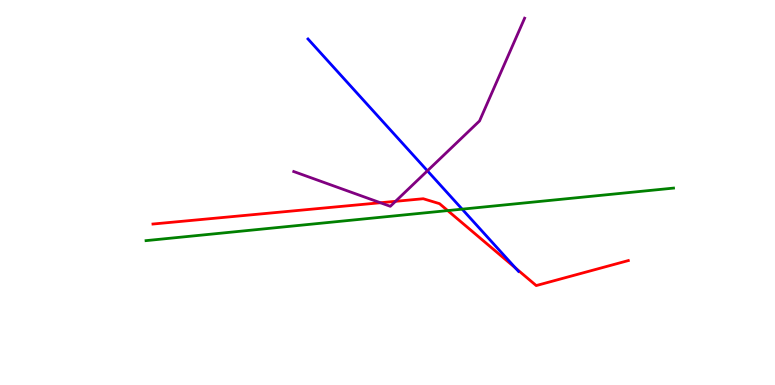[{'lines': ['blue', 'red'], 'intersections': [{'x': 6.65, 'y': 3.04}]}, {'lines': ['green', 'red'], 'intersections': [{'x': 5.78, 'y': 4.53}]}, {'lines': ['purple', 'red'], 'intersections': [{'x': 4.91, 'y': 4.73}, {'x': 5.1, 'y': 4.77}]}, {'lines': ['blue', 'green'], 'intersections': [{'x': 5.96, 'y': 4.57}]}, {'lines': ['blue', 'purple'], 'intersections': [{'x': 5.52, 'y': 5.56}]}, {'lines': ['green', 'purple'], 'intersections': []}]